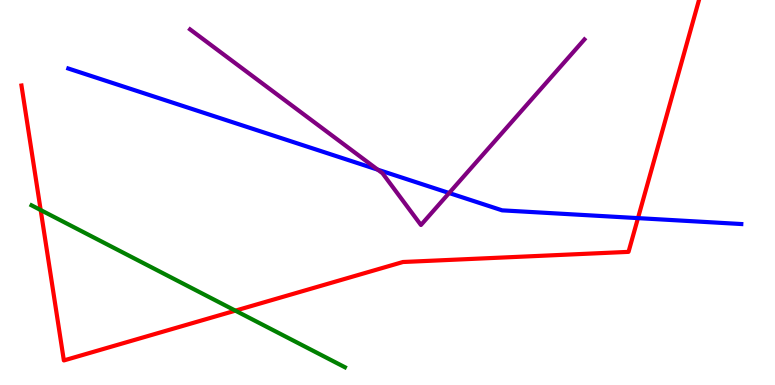[{'lines': ['blue', 'red'], 'intersections': [{'x': 8.23, 'y': 4.33}]}, {'lines': ['green', 'red'], 'intersections': [{'x': 0.525, 'y': 4.54}, {'x': 3.04, 'y': 1.93}]}, {'lines': ['purple', 'red'], 'intersections': []}, {'lines': ['blue', 'green'], 'intersections': []}, {'lines': ['blue', 'purple'], 'intersections': [{'x': 4.87, 'y': 5.59}, {'x': 5.8, 'y': 4.99}]}, {'lines': ['green', 'purple'], 'intersections': []}]